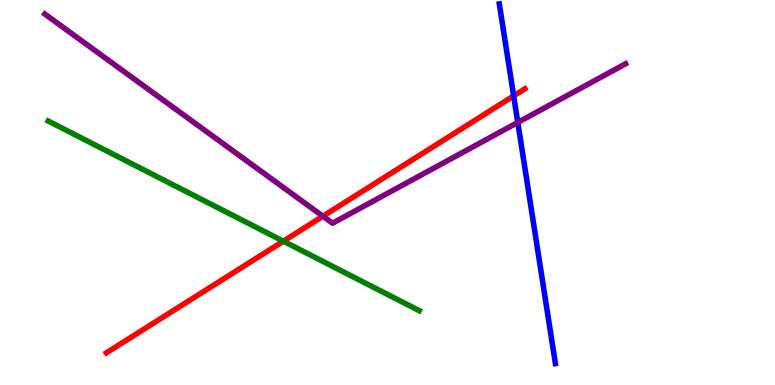[{'lines': ['blue', 'red'], 'intersections': [{'x': 6.63, 'y': 7.51}]}, {'lines': ['green', 'red'], 'intersections': [{'x': 3.66, 'y': 3.73}]}, {'lines': ['purple', 'red'], 'intersections': [{'x': 4.17, 'y': 4.38}]}, {'lines': ['blue', 'green'], 'intersections': []}, {'lines': ['blue', 'purple'], 'intersections': [{'x': 6.68, 'y': 6.82}]}, {'lines': ['green', 'purple'], 'intersections': []}]